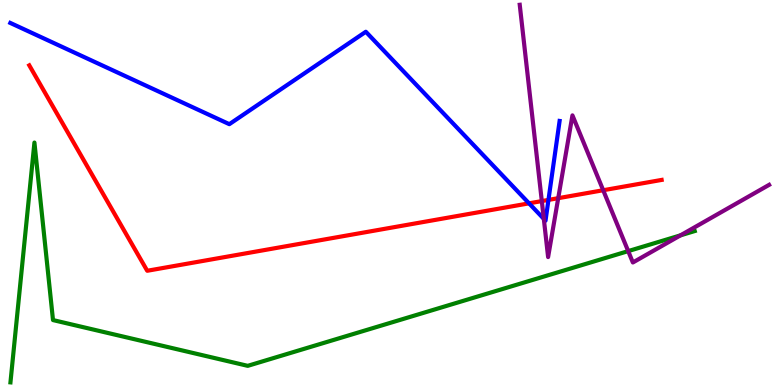[{'lines': ['blue', 'red'], 'intersections': [{'x': 6.83, 'y': 4.72}, {'x': 7.08, 'y': 4.81}]}, {'lines': ['green', 'red'], 'intersections': []}, {'lines': ['purple', 'red'], 'intersections': [{'x': 6.99, 'y': 4.78}, {'x': 7.2, 'y': 4.85}, {'x': 7.78, 'y': 5.06}]}, {'lines': ['blue', 'green'], 'intersections': []}, {'lines': ['blue', 'purple'], 'intersections': [{'x': 7.02, 'y': 4.32}]}, {'lines': ['green', 'purple'], 'intersections': [{'x': 8.11, 'y': 3.48}, {'x': 8.78, 'y': 3.89}]}]